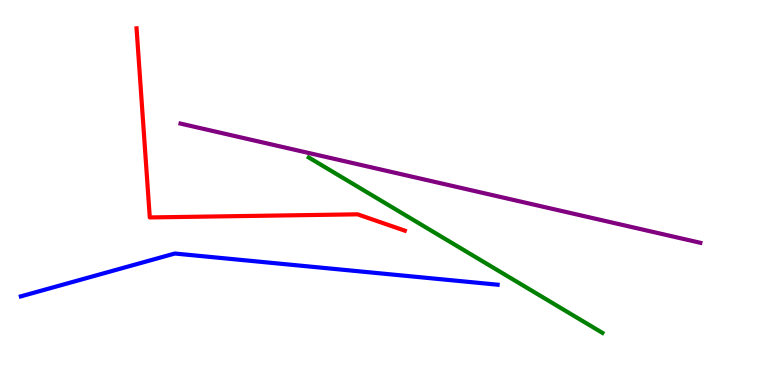[{'lines': ['blue', 'red'], 'intersections': []}, {'lines': ['green', 'red'], 'intersections': []}, {'lines': ['purple', 'red'], 'intersections': []}, {'lines': ['blue', 'green'], 'intersections': []}, {'lines': ['blue', 'purple'], 'intersections': []}, {'lines': ['green', 'purple'], 'intersections': []}]